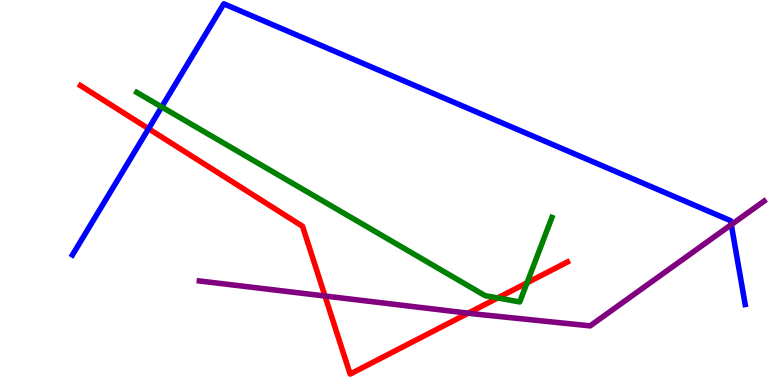[{'lines': ['blue', 'red'], 'intersections': [{'x': 1.92, 'y': 6.66}]}, {'lines': ['green', 'red'], 'intersections': [{'x': 6.42, 'y': 2.26}, {'x': 6.8, 'y': 2.65}]}, {'lines': ['purple', 'red'], 'intersections': [{'x': 4.19, 'y': 2.31}, {'x': 6.04, 'y': 1.87}]}, {'lines': ['blue', 'green'], 'intersections': [{'x': 2.09, 'y': 7.22}]}, {'lines': ['blue', 'purple'], 'intersections': [{'x': 9.44, 'y': 4.16}]}, {'lines': ['green', 'purple'], 'intersections': []}]